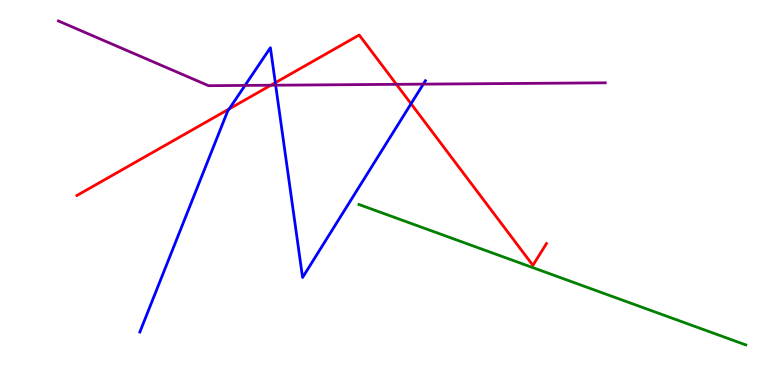[{'lines': ['blue', 'red'], 'intersections': [{'x': 2.96, 'y': 7.17}, {'x': 3.55, 'y': 7.85}, {'x': 5.3, 'y': 7.31}]}, {'lines': ['green', 'red'], 'intersections': []}, {'lines': ['purple', 'red'], 'intersections': [{'x': 3.49, 'y': 7.79}, {'x': 5.11, 'y': 7.81}]}, {'lines': ['blue', 'green'], 'intersections': []}, {'lines': ['blue', 'purple'], 'intersections': [{'x': 3.16, 'y': 7.78}, {'x': 3.56, 'y': 7.79}, {'x': 5.46, 'y': 7.81}]}, {'lines': ['green', 'purple'], 'intersections': []}]